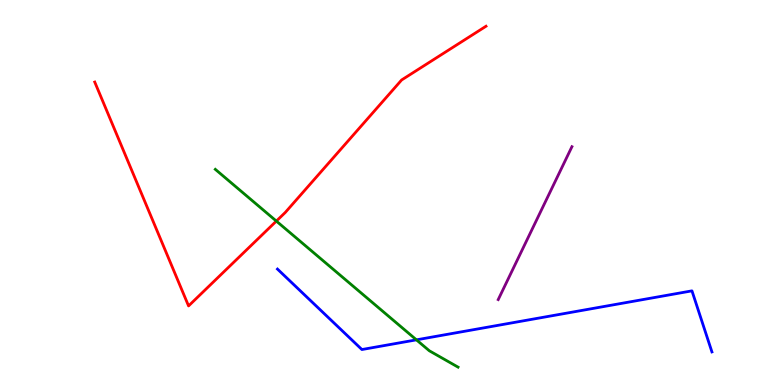[{'lines': ['blue', 'red'], 'intersections': []}, {'lines': ['green', 'red'], 'intersections': [{'x': 3.57, 'y': 4.26}]}, {'lines': ['purple', 'red'], 'intersections': []}, {'lines': ['blue', 'green'], 'intersections': [{'x': 5.37, 'y': 1.17}]}, {'lines': ['blue', 'purple'], 'intersections': []}, {'lines': ['green', 'purple'], 'intersections': []}]